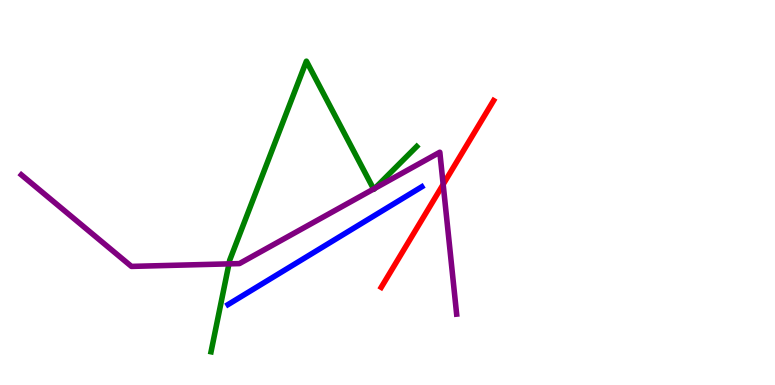[{'lines': ['blue', 'red'], 'intersections': []}, {'lines': ['green', 'red'], 'intersections': []}, {'lines': ['purple', 'red'], 'intersections': [{'x': 5.72, 'y': 5.21}]}, {'lines': ['blue', 'green'], 'intersections': []}, {'lines': ['blue', 'purple'], 'intersections': []}, {'lines': ['green', 'purple'], 'intersections': [{'x': 2.95, 'y': 3.15}, {'x': 4.82, 'y': 5.09}, {'x': 4.84, 'y': 5.11}]}]